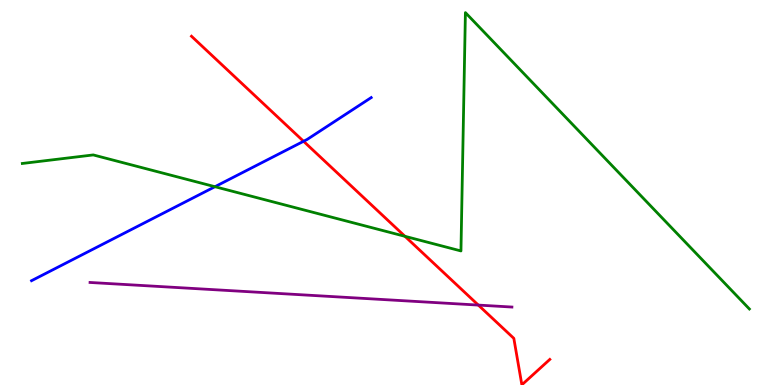[{'lines': ['blue', 'red'], 'intersections': [{'x': 3.92, 'y': 6.33}]}, {'lines': ['green', 'red'], 'intersections': [{'x': 5.23, 'y': 3.86}]}, {'lines': ['purple', 'red'], 'intersections': [{'x': 6.17, 'y': 2.08}]}, {'lines': ['blue', 'green'], 'intersections': [{'x': 2.77, 'y': 5.15}]}, {'lines': ['blue', 'purple'], 'intersections': []}, {'lines': ['green', 'purple'], 'intersections': []}]